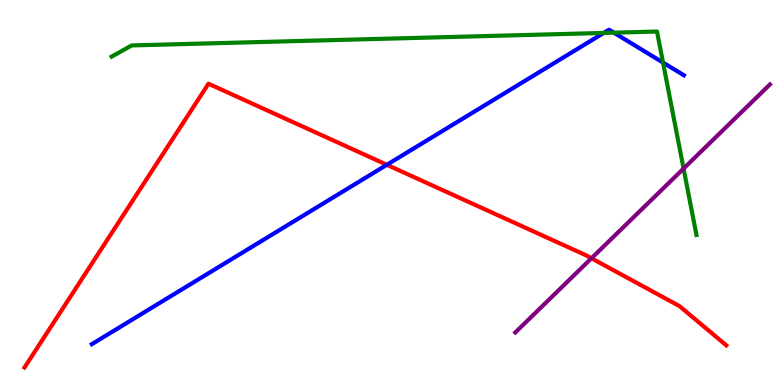[{'lines': ['blue', 'red'], 'intersections': [{'x': 4.99, 'y': 5.72}]}, {'lines': ['green', 'red'], 'intersections': []}, {'lines': ['purple', 'red'], 'intersections': [{'x': 7.63, 'y': 3.29}]}, {'lines': ['blue', 'green'], 'intersections': [{'x': 7.79, 'y': 9.14}, {'x': 7.92, 'y': 9.15}, {'x': 8.56, 'y': 8.37}]}, {'lines': ['blue', 'purple'], 'intersections': []}, {'lines': ['green', 'purple'], 'intersections': [{'x': 8.82, 'y': 5.62}]}]